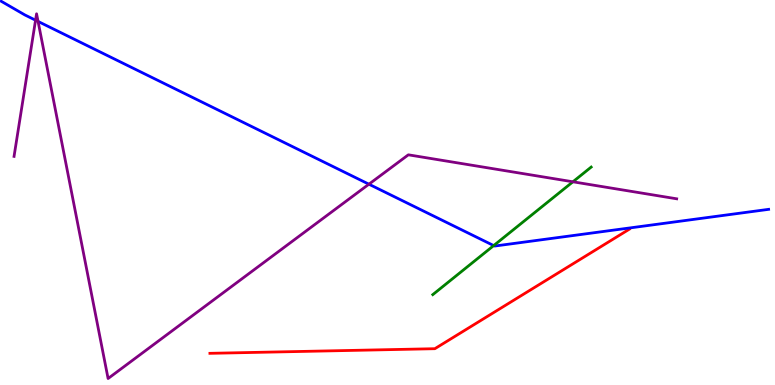[{'lines': ['blue', 'red'], 'intersections': []}, {'lines': ['green', 'red'], 'intersections': []}, {'lines': ['purple', 'red'], 'intersections': []}, {'lines': ['blue', 'green'], 'intersections': [{'x': 6.37, 'y': 3.62}]}, {'lines': ['blue', 'purple'], 'intersections': [{'x': 0.459, 'y': 9.48}, {'x': 0.491, 'y': 9.44}, {'x': 4.76, 'y': 5.22}]}, {'lines': ['green', 'purple'], 'intersections': [{'x': 7.39, 'y': 5.28}]}]